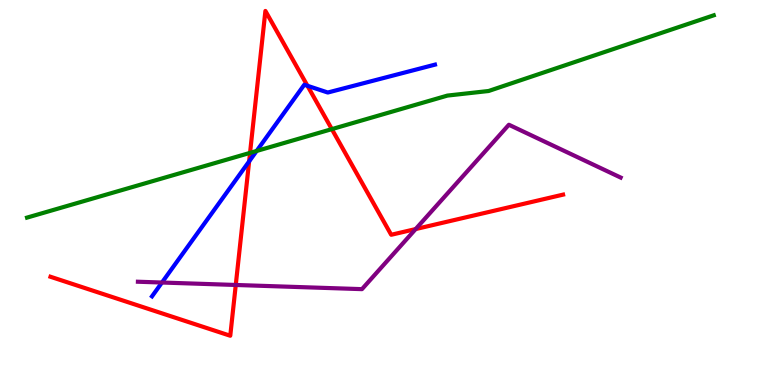[{'lines': ['blue', 'red'], 'intersections': [{'x': 3.21, 'y': 5.81}, {'x': 3.97, 'y': 7.77}]}, {'lines': ['green', 'red'], 'intersections': [{'x': 3.23, 'y': 6.03}, {'x': 4.28, 'y': 6.65}]}, {'lines': ['purple', 'red'], 'intersections': [{'x': 3.04, 'y': 2.6}, {'x': 5.36, 'y': 4.05}]}, {'lines': ['blue', 'green'], 'intersections': [{'x': 3.31, 'y': 6.08}]}, {'lines': ['blue', 'purple'], 'intersections': [{'x': 2.09, 'y': 2.66}]}, {'lines': ['green', 'purple'], 'intersections': []}]